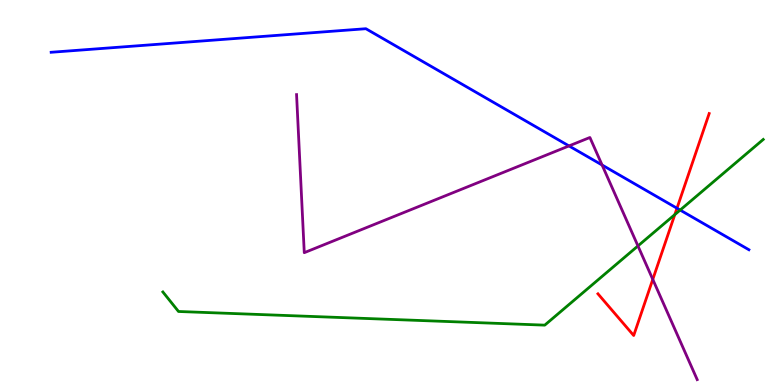[{'lines': ['blue', 'red'], 'intersections': [{'x': 8.74, 'y': 4.59}]}, {'lines': ['green', 'red'], 'intersections': [{'x': 8.71, 'y': 4.43}]}, {'lines': ['purple', 'red'], 'intersections': [{'x': 8.42, 'y': 2.74}]}, {'lines': ['blue', 'green'], 'intersections': [{'x': 8.78, 'y': 4.54}]}, {'lines': ['blue', 'purple'], 'intersections': [{'x': 7.34, 'y': 6.21}, {'x': 7.77, 'y': 5.71}]}, {'lines': ['green', 'purple'], 'intersections': [{'x': 8.23, 'y': 3.61}]}]